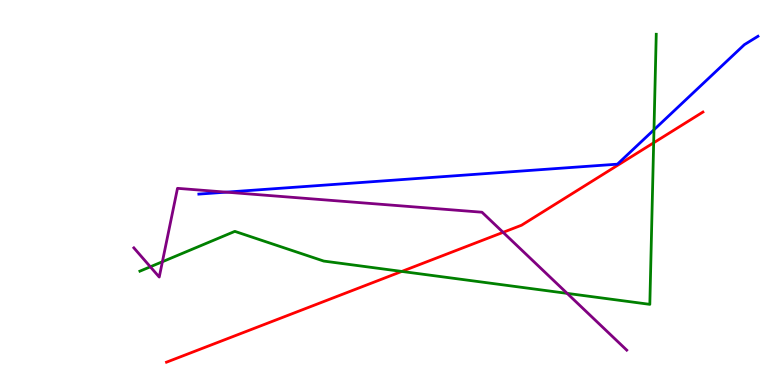[{'lines': ['blue', 'red'], 'intersections': []}, {'lines': ['green', 'red'], 'intersections': [{'x': 5.18, 'y': 2.95}, {'x': 8.43, 'y': 6.29}]}, {'lines': ['purple', 'red'], 'intersections': [{'x': 6.49, 'y': 3.97}]}, {'lines': ['blue', 'green'], 'intersections': [{'x': 8.44, 'y': 6.63}]}, {'lines': ['blue', 'purple'], 'intersections': [{'x': 2.92, 'y': 5.01}]}, {'lines': ['green', 'purple'], 'intersections': [{'x': 1.94, 'y': 3.07}, {'x': 2.1, 'y': 3.2}, {'x': 7.32, 'y': 2.38}]}]